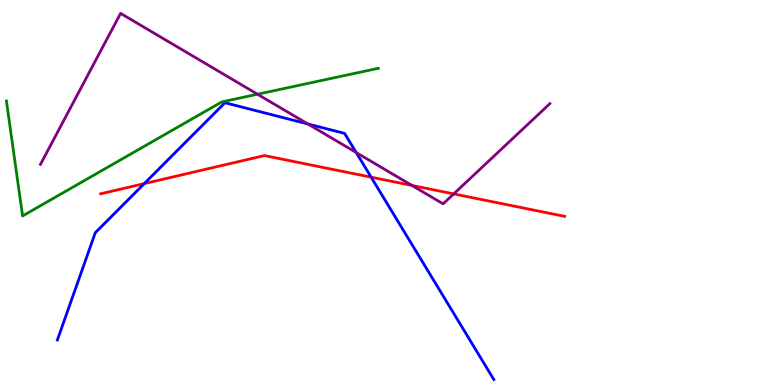[{'lines': ['blue', 'red'], 'intersections': [{'x': 1.86, 'y': 5.23}, {'x': 4.79, 'y': 5.4}]}, {'lines': ['green', 'red'], 'intersections': []}, {'lines': ['purple', 'red'], 'intersections': [{'x': 5.32, 'y': 5.18}, {'x': 5.85, 'y': 4.96}]}, {'lines': ['blue', 'green'], 'intersections': []}, {'lines': ['blue', 'purple'], 'intersections': [{'x': 3.97, 'y': 6.78}, {'x': 4.6, 'y': 6.04}]}, {'lines': ['green', 'purple'], 'intersections': [{'x': 3.32, 'y': 7.55}]}]